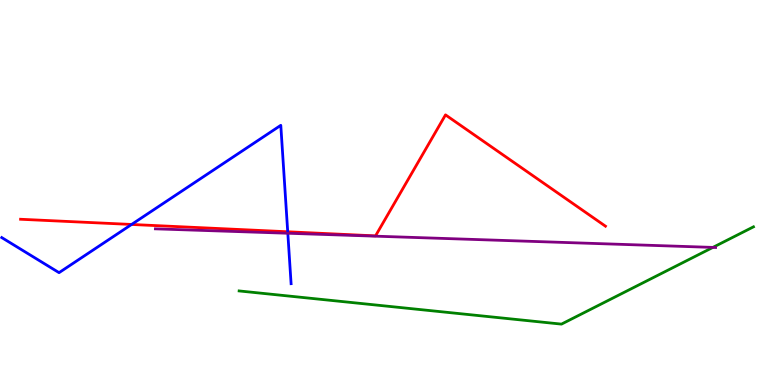[{'lines': ['blue', 'red'], 'intersections': [{'x': 1.7, 'y': 4.17}, {'x': 3.71, 'y': 3.98}]}, {'lines': ['green', 'red'], 'intersections': []}, {'lines': ['purple', 'red'], 'intersections': []}, {'lines': ['blue', 'green'], 'intersections': []}, {'lines': ['blue', 'purple'], 'intersections': [{'x': 3.71, 'y': 3.94}]}, {'lines': ['green', 'purple'], 'intersections': [{'x': 9.2, 'y': 3.57}]}]